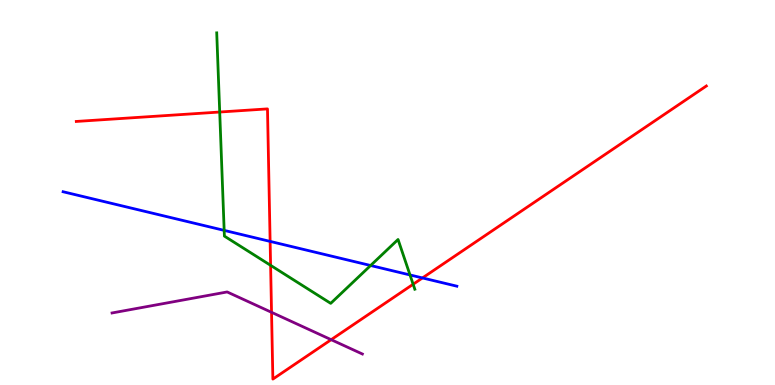[{'lines': ['blue', 'red'], 'intersections': [{'x': 3.49, 'y': 3.73}, {'x': 5.45, 'y': 2.78}]}, {'lines': ['green', 'red'], 'intersections': [{'x': 2.83, 'y': 7.09}, {'x': 3.49, 'y': 3.11}, {'x': 5.33, 'y': 2.62}]}, {'lines': ['purple', 'red'], 'intersections': [{'x': 3.5, 'y': 1.89}, {'x': 4.27, 'y': 1.18}]}, {'lines': ['blue', 'green'], 'intersections': [{'x': 2.89, 'y': 4.02}, {'x': 4.78, 'y': 3.1}, {'x': 5.29, 'y': 2.86}]}, {'lines': ['blue', 'purple'], 'intersections': []}, {'lines': ['green', 'purple'], 'intersections': []}]